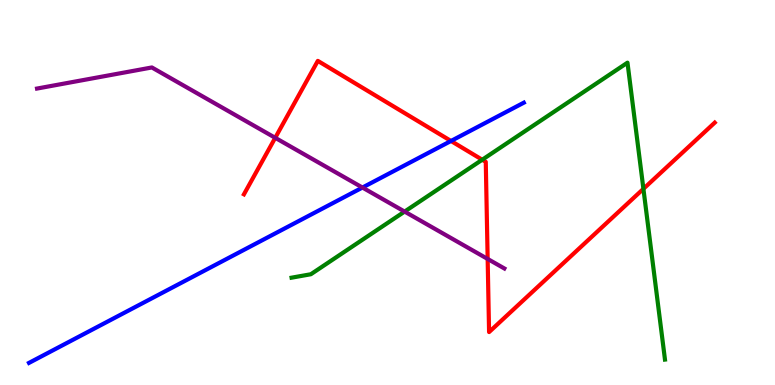[{'lines': ['blue', 'red'], 'intersections': [{'x': 5.82, 'y': 6.34}]}, {'lines': ['green', 'red'], 'intersections': [{'x': 6.22, 'y': 5.85}, {'x': 8.3, 'y': 5.1}]}, {'lines': ['purple', 'red'], 'intersections': [{'x': 3.55, 'y': 6.42}, {'x': 6.29, 'y': 3.27}]}, {'lines': ['blue', 'green'], 'intersections': []}, {'lines': ['blue', 'purple'], 'intersections': [{'x': 4.68, 'y': 5.13}]}, {'lines': ['green', 'purple'], 'intersections': [{'x': 5.22, 'y': 4.5}]}]